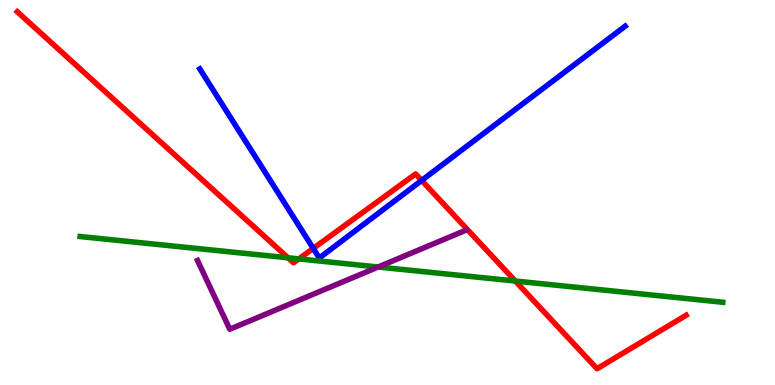[{'lines': ['blue', 'red'], 'intersections': [{'x': 4.04, 'y': 3.55}, {'x': 5.44, 'y': 5.31}]}, {'lines': ['green', 'red'], 'intersections': [{'x': 3.72, 'y': 3.3}, {'x': 3.86, 'y': 3.28}, {'x': 6.65, 'y': 2.7}]}, {'lines': ['purple', 'red'], 'intersections': []}, {'lines': ['blue', 'green'], 'intersections': []}, {'lines': ['blue', 'purple'], 'intersections': []}, {'lines': ['green', 'purple'], 'intersections': [{'x': 4.88, 'y': 3.06}]}]